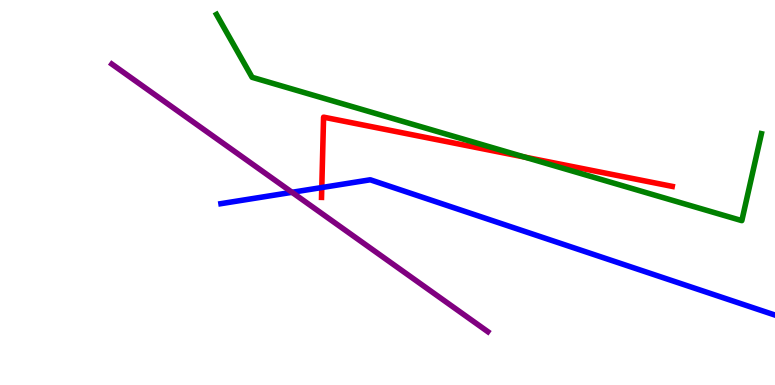[{'lines': ['blue', 'red'], 'intersections': [{'x': 4.15, 'y': 5.13}]}, {'lines': ['green', 'red'], 'intersections': [{'x': 6.77, 'y': 5.92}]}, {'lines': ['purple', 'red'], 'intersections': []}, {'lines': ['blue', 'green'], 'intersections': []}, {'lines': ['blue', 'purple'], 'intersections': [{'x': 3.77, 'y': 5.01}]}, {'lines': ['green', 'purple'], 'intersections': []}]